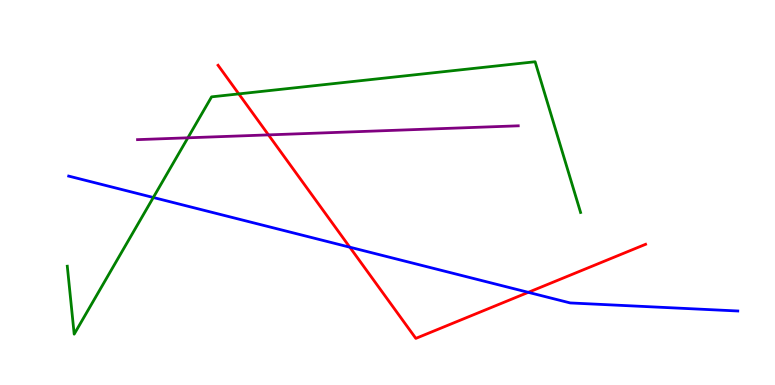[{'lines': ['blue', 'red'], 'intersections': [{'x': 4.51, 'y': 3.58}, {'x': 6.82, 'y': 2.41}]}, {'lines': ['green', 'red'], 'intersections': [{'x': 3.08, 'y': 7.56}]}, {'lines': ['purple', 'red'], 'intersections': [{'x': 3.46, 'y': 6.5}]}, {'lines': ['blue', 'green'], 'intersections': [{'x': 1.98, 'y': 4.87}]}, {'lines': ['blue', 'purple'], 'intersections': []}, {'lines': ['green', 'purple'], 'intersections': [{'x': 2.42, 'y': 6.42}]}]